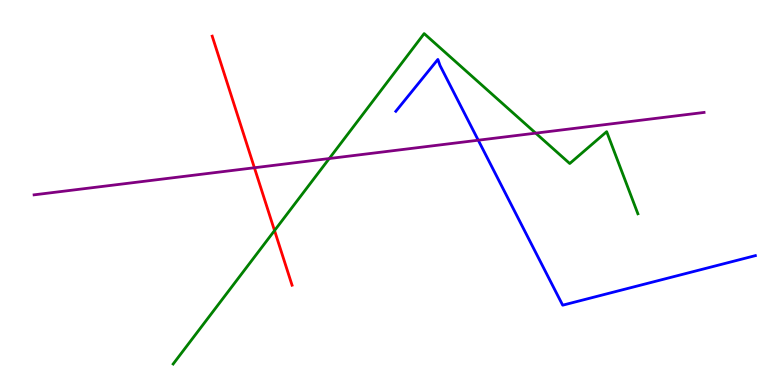[{'lines': ['blue', 'red'], 'intersections': []}, {'lines': ['green', 'red'], 'intersections': [{'x': 3.54, 'y': 4.01}]}, {'lines': ['purple', 'red'], 'intersections': [{'x': 3.28, 'y': 5.64}]}, {'lines': ['blue', 'green'], 'intersections': []}, {'lines': ['blue', 'purple'], 'intersections': [{'x': 6.17, 'y': 6.36}]}, {'lines': ['green', 'purple'], 'intersections': [{'x': 4.25, 'y': 5.88}, {'x': 6.91, 'y': 6.54}]}]